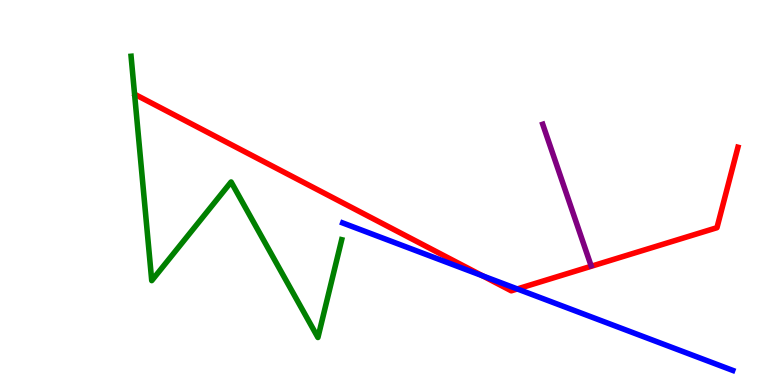[{'lines': ['blue', 'red'], 'intersections': [{'x': 6.23, 'y': 2.84}, {'x': 6.67, 'y': 2.49}]}, {'lines': ['green', 'red'], 'intersections': []}, {'lines': ['purple', 'red'], 'intersections': []}, {'lines': ['blue', 'green'], 'intersections': []}, {'lines': ['blue', 'purple'], 'intersections': []}, {'lines': ['green', 'purple'], 'intersections': []}]